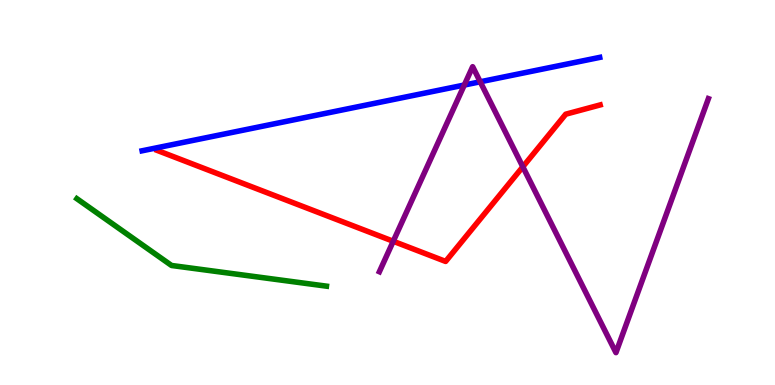[{'lines': ['blue', 'red'], 'intersections': []}, {'lines': ['green', 'red'], 'intersections': []}, {'lines': ['purple', 'red'], 'intersections': [{'x': 5.07, 'y': 3.73}, {'x': 6.75, 'y': 5.67}]}, {'lines': ['blue', 'green'], 'intersections': []}, {'lines': ['blue', 'purple'], 'intersections': [{'x': 5.99, 'y': 7.79}, {'x': 6.2, 'y': 7.88}]}, {'lines': ['green', 'purple'], 'intersections': []}]